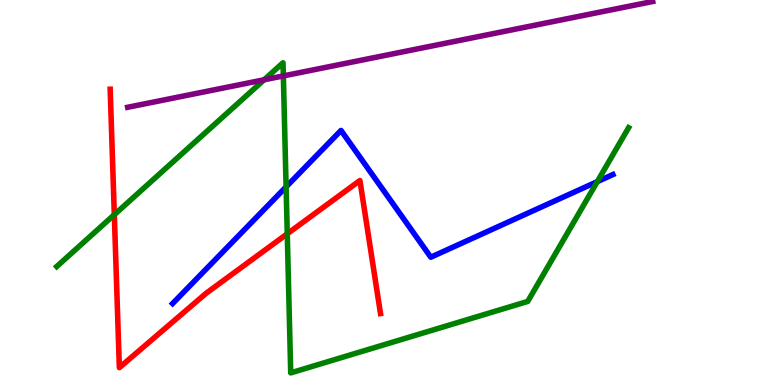[{'lines': ['blue', 'red'], 'intersections': []}, {'lines': ['green', 'red'], 'intersections': [{'x': 1.48, 'y': 4.42}, {'x': 3.71, 'y': 3.93}]}, {'lines': ['purple', 'red'], 'intersections': []}, {'lines': ['blue', 'green'], 'intersections': [{'x': 3.69, 'y': 5.15}, {'x': 7.71, 'y': 5.28}]}, {'lines': ['blue', 'purple'], 'intersections': []}, {'lines': ['green', 'purple'], 'intersections': [{'x': 3.41, 'y': 7.93}, {'x': 3.66, 'y': 8.03}]}]